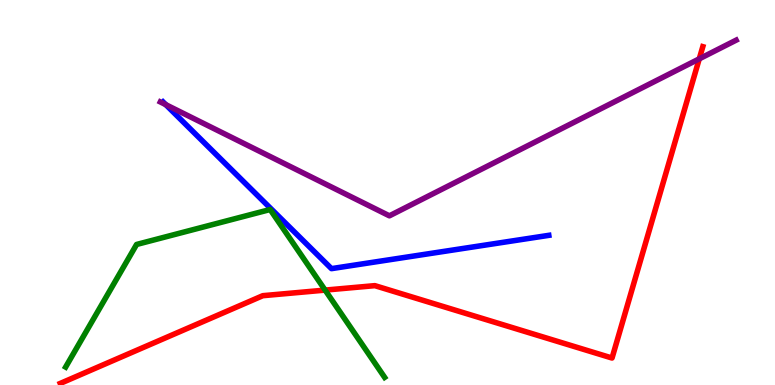[{'lines': ['blue', 'red'], 'intersections': []}, {'lines': ['green', 'red'], 'intersections': [{'x': 4.19, 'y': 2.46}]}, {'lines': ['purple', 'red'], 'intersections': [{'x': 9.02, 'y': 8.47}]}, {'lines': ['blue', 'green'], 'intersections': []}, {'lines': ['blue', 'purple'], 'intersections': [{'x': 2.14, 'y': 7.28}]}, {'lines': ['green', 'purple'], 'intersections': []}]